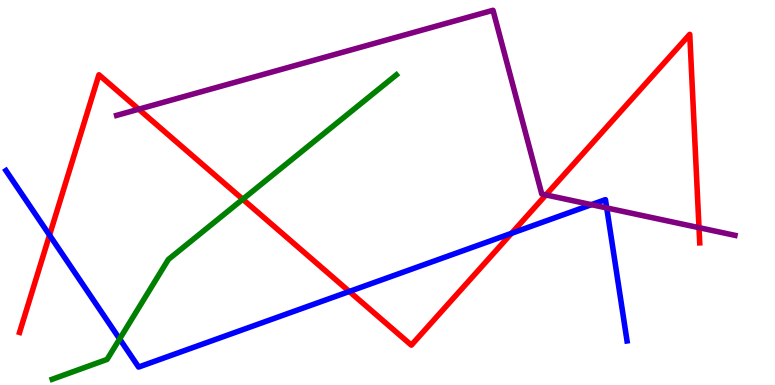[{'lines': ['blue', 'red'], 'intersections': [{'x': 0.639, 'y': 3.89}, {'x': 4.51, 'y': 2.43}, {'x': 6.6, 'y': 3.94}]}, {'lines': ['green', 'red'], 'intersections': [{'x': 3.13, 'y': 4.82}]}, {'lines': ['purple', 'red'], 'intersections': [{'x': 1.79, 'y': 7.16}, {'x': 7.04, 'y': 4.94}, {'x': 9.02, 'y': 4.09}]}, {'lines': ['blue', 'green'], 'intersections': [{'x': 1.54, 'y': 1.2}]}, {'lines': ['blue', 'purple'], 'intersections': [{'x': 7.63, 'y': 4.68}, {'x': 7.83, 'y': 4.6}]}, {'lines': ['green', 'purple'], 'intersections': []}]